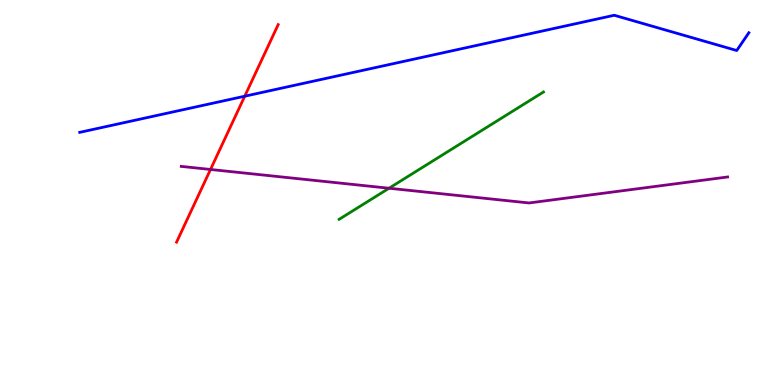[{'lines': ['blue', 'red'], 'intersections': [{'x': 3.16, 'y': 7.5}]}, {'lines': ['green', 'red'], 'intersections': []}, {'lines': ['purple', 'red'], 'intersections': [{'x': 2.72, 'y': 5.6}]}, {'lines': ['blue', 'green'], 'intersections': []}, {'lines': ['blue', 'purple'], 'intersections': []}, {'lines': ['green', 'purple'], 'intersections': [{'x': 5.02, 'y': 5.11}]}]